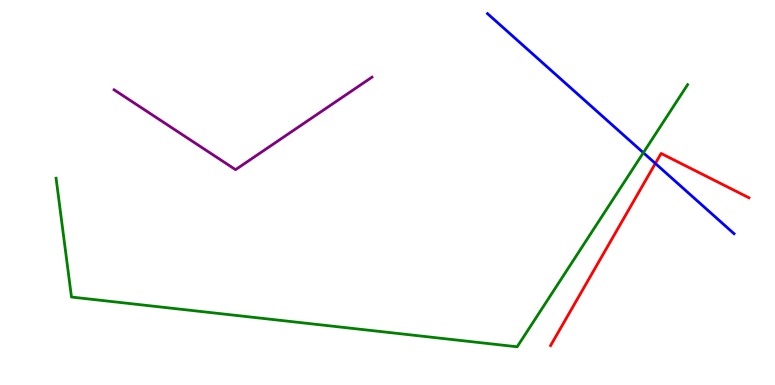[{'lines': ['blue', 'red'], 'intersections': [{'x': 8.46, 'y': 5.75}]}, {'lines': ['green', 'red'], 'intersections': []}, {'lines': ['purple', 'red'], 'intersections': []}, {'lines': ['blue', 'green'], 'intersections': [{'x': 8.3, 'y': 6.03}]}, {'lines': ['blue', 'purple'], 'intersections': []}, {'lines': ['green', 'purple'], 'intersections': []}]